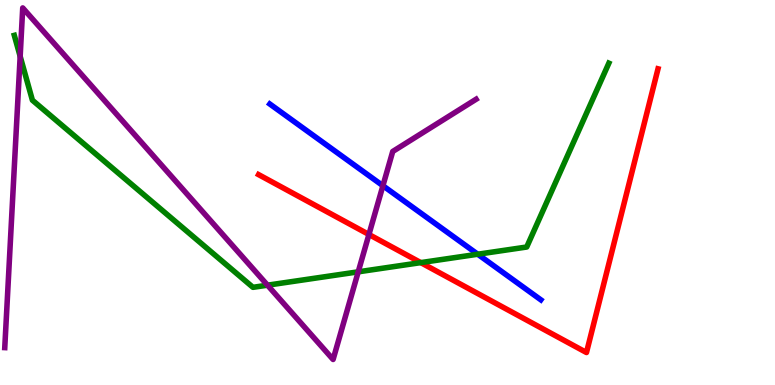[{'lines': ['blue', 'red'], 'intersections': []}, {'lines': ['green', 'red'], 'intersections': [{'x': 5.43, 'y': 3.18}]}, {'lines': ['purple', 'red'], 'intersections': [{'x': 4.76, 'y': 3.91}]}, {'lines': ['blue', 'green'], 'intersections': [{'x': 6.16, 'y': 3.4}]}, {'lines': ['blue', 'purple'], 'intersections': [{'x': 4.94, 'y': 5.18}]}, {'lines': ['green', 'purple'], 'intersections': [{'x': 0.26, 'y': 8.54}, {'x': 3.45, 'y': 2.59}, {'x': 4.62, 'y': 2.94}]}]